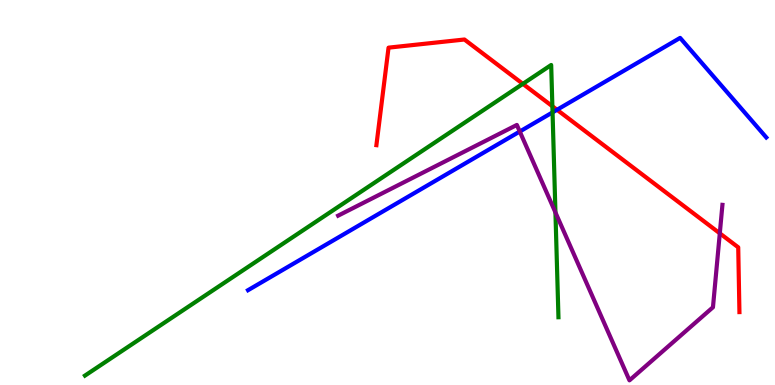[{'lines': ['blue', 'red'], 'intersections': [{'x': 7.19, 'y': 7.15}]}, {'lines': ['green', 'red'], 'intersections': [{'x': 6.75, 'y': 7.82}, {'x': 7.13, 'y': 7.24}]}, {'lines': ['purple', 'red'], 'intersections': [{'x': 9.29, 'y': 3.94}]}, {'lines': ['blue', 'green'], 'intersections': [{'x': 7.13, 'y': 7.08}]}, {'lines': ['blue', 'purple'], 'intersections': [{'x': 6.71, 'y': 6.58}]}, {'lines': ['green', 'purple'], 'intersections': [{'x': 7.17, 'y': 4.48}]}]